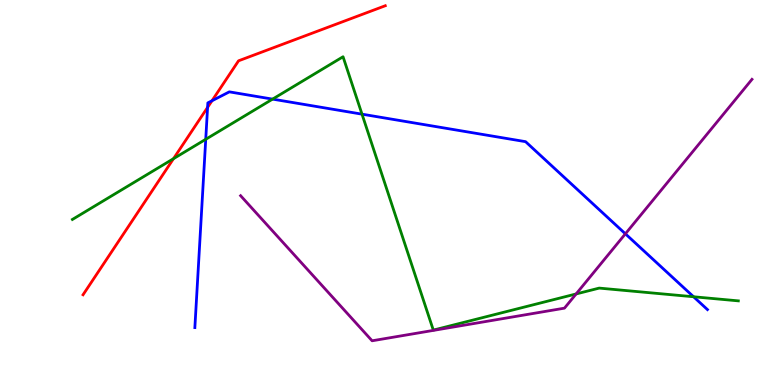[{'lines': ['blue', 'red'], 'intersections': [{'x': 2.68, 'y': 7.21}, {'x': 2.74, 'y': 7.38}]}, {'lines': ['green', 'red'], 'intersections': [{'x': 2.24, 'y': 5.88}]}, {'lines': ['purple', 'red'], 'intersections': []}, {'lines': ['blue', 'green'], 'intersections': [{'x': 2.65, 'y': 6.38}, {'x': 3.52, 'y': 7.43}, {'x': 4.67, 'y': 7.03}, {'x': 8.95, 'y': 2.29}]}, {'lines': ['blue', 'purple'], 'intersections': [{'x': 8.07, 'y': 3.93}]}, {'lines': ['green', 'purple'], 'intersections': [{'x': 7.43, 'y': 2.36}]}]